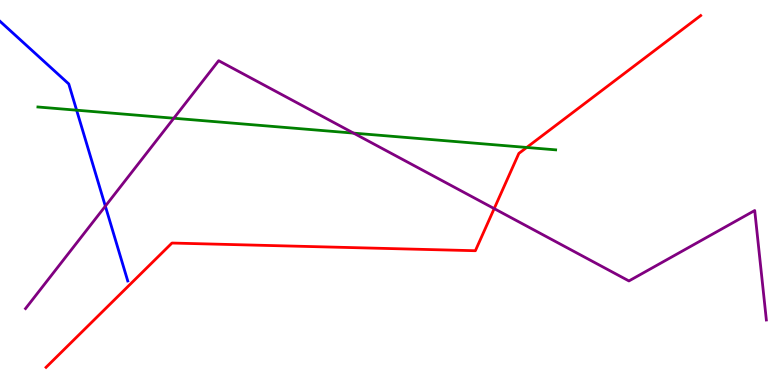[{'lines': ['blue', 'red'], 'intersections': []}, {'lines': ['green', 'red'], 'intersections': [{'x': 6.8, 'y': 6.17}]}, {'lines': ['purple', 'red'], 'intersections': [{'x': 6.38, 'y': 4.58}]}, {'lines': ['blue', 'green'], 'intersections': [{'x': 0.989, 'y': 7.14}]}, {'lines': ['blue', 'purple'], 'intersections': [{'x': 1.36, 'y': 4.65}]}, {'lines': ['green', 'purple'], 'intersections': [{'x': 2.24, 'y': 6.93}, {'x': 4.56, 'y': 6.54}]}]